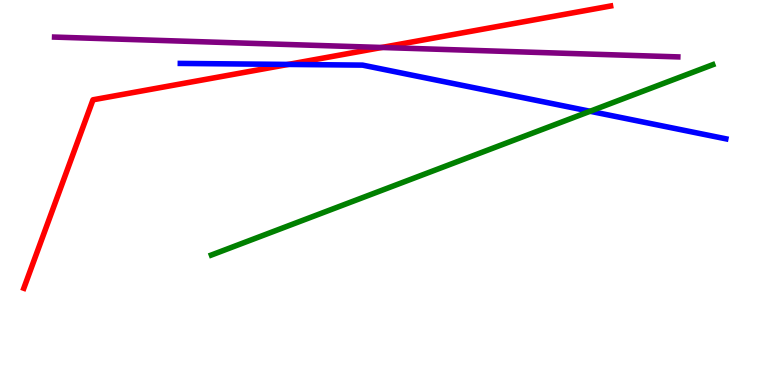[{'lines': ['blue', 'red'], 'intersections': [{'x': 3.72, 'y': 8.33}]}, {'lines': ['green', 'red'], 'intersections': []}, {'lines': ['purple', 'red'], 'intersections': [{'x': 4.93, 'y': 8.77}]}, {'lines': ['blue', 'green'], 'intersections': [{'x': 7.61, 'y': 7.11}]}, {'lines': ['blue', 'purple'], 'intersections': []}, {'lines': ['green', 'purple'], 'intersections': []}]